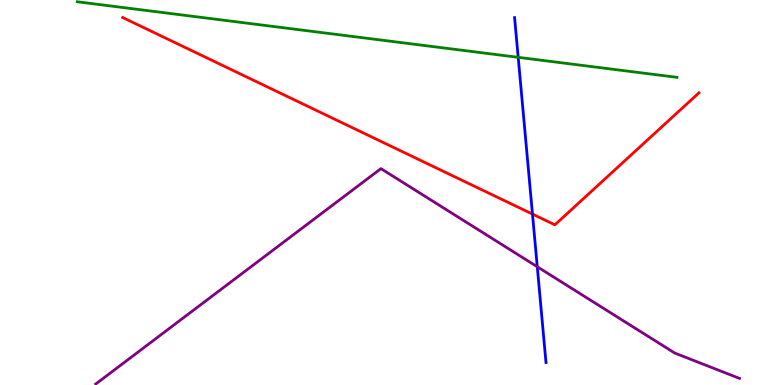[{'lines': ['blue', 'red'], 'intersections': [{'x': 6.87, 'y': 4.44}]}, {'lines': ['green', 'red'], 'intersections': []}, {'lines': ['purple', 'red'], 'intersections': []}, {'lines': ['blue', 'green'], 'intersections': [{'x': 6.69, 'y': 8.51}]}, {'lines': ['blue', 'purple'], 'intersections': [{'x': 6.93, 'y': 3.07}]}, {'lines': ['green', 'purple'], 'intersections': []}]